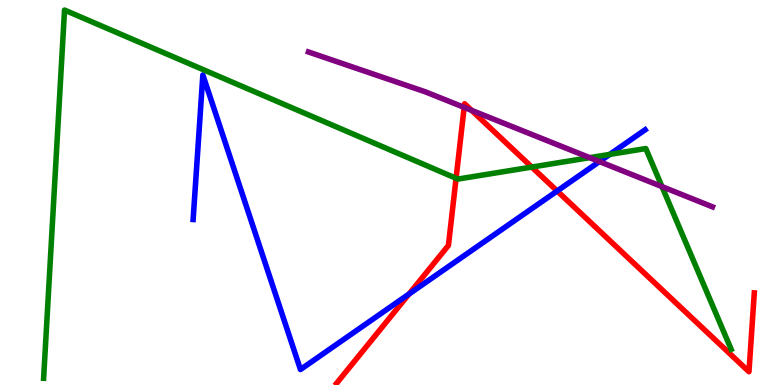[{'lines': ['blue', 'red'], 'intersections': [{'x': 5.28, 'y': 2.36}, {'x': 7.19, 'y': 5.04}]}, {'lines': ['green', 'red'], 'intersections': [{'x': 5.88, 'y': 5.37}, {'x': 6.86, 'y': 5.66}]}, {'lines': ['purple', 'red'], 'intersections': [{'x': 5.99, 'y': 7.21}, {'x': 6.08, 'y': 7.13}]}, {'lines': ['blue', 'green'], 'intersections': [{'x': 7.87, 'y': 5.99}]}, {'lines': ['blue', 'purple'], 'intersections': [{'x': 7.73, 'y': 5.8}]}, {'lines': ['green', 'purple'], 'intersections': [{'x': 7.61, 'y': 5.9}, {'x': 8.54, 'y': 5.15}]}]